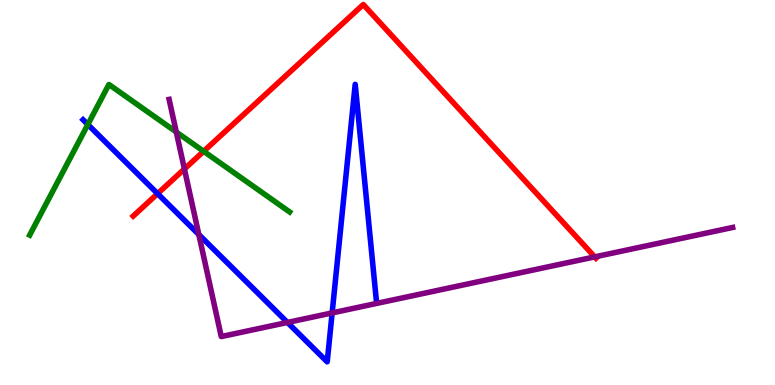[{'lines': ['blue', 'red'], 'intersections': [{'x': 2.03, 'y': 4.97}]}, {'lines': ['green', 'red'], 'intersections': [{'x': 2.63, 'y': 6.07}]}, {'lines': ['purple', 'red'], 'intersections': [{'x': 2.38, 'y': 5.61}, {'x': 7.67, 'y': 3.33}]}, {'lines': ['blue', 'green'], 'intersections': [{'x': 1.13, 'y': 6.77}]}, {'lines': ['blue', 'purple'], 'intersections': [{'x': 2.57, 'y': 3.91}, {'x': 3.71, 'y': 1.62}, {'x': 4.29, 'y': 1.87}]}, {'lines': ['green', 'purple'], 'intersections': [{'x': 2.27, 'y': 6.57}]}]